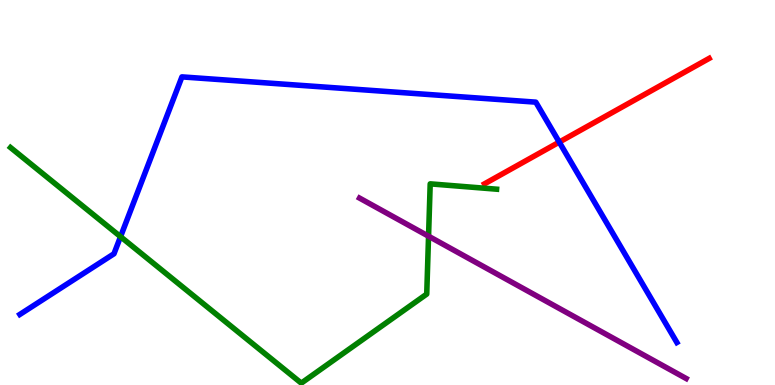[{'lines': ['blue', 'red'], 'intersections': [{'x': 7.22, 'y': 6.31}]}, {'lines': ['green', 'red'], 'intersections': []}, {'lines': ['purple', 'red'], 'intersections': []}, {'lines': ['blue', 'green'], 'intersections': [{'x': 1.56, 'y': 3.85}]}, {'lines': ['blue', 'purple'], 'intersections': []}, {'lines': ['green', 'purple'], 'intersections': [{'x': 5.53, 'y': 3.86}]}]